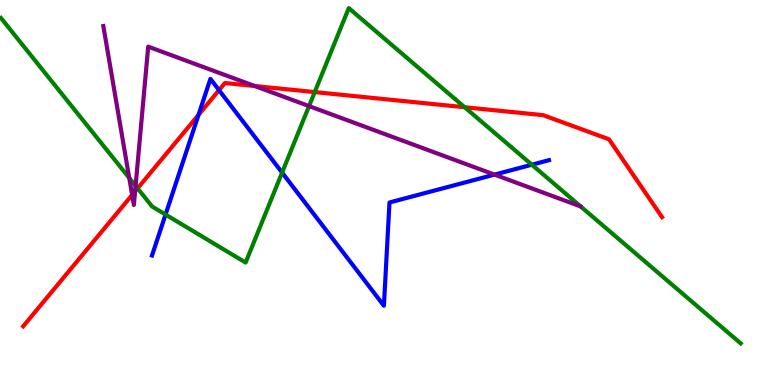[{'lines': ['blue', 'red'], 'intersections': [{'x': 2.56, 'y': 7.02}, {'x': 2.83, 'y': 7.66}]}, {'lines': ['green', 'red'], 'intersections': [{'x': 1.78, 'y': 5.11}, {'x': 4.06, 'y': 7.61}, {'x': 6.0, 'y': 7.21}]}, {'lines': ['purple', 'red'], 'intersections': [{'x': 1.71, 'y': 4.94}, {'x': 1.74, 'y': 5.03}, {'x': 3.29, 'y': 7.77}]}, {'lines': ['blue', 'green'], 'intersections': [{'x': 2.14, 'y': 4.43}, {'x': 3.64, 'y': 5.52}, {'x': 6.86, 'y': 5.72}]}, {'lines': ['blue', 'purple'], 'intersections': [{'x': 6.38, 'y': 5.46}]}, {'lines': ['green', 'purple'], 'intersections': [{'x': 1.67, 'y': 5.38}, {'x': 1.75, 'y': 5.17}, {'x': 3.99, 'y': 7.24}]}]